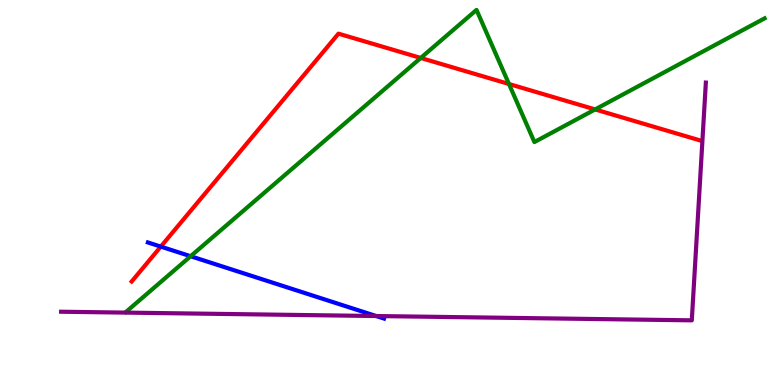[{'lines': ['blue', 'red'], 'intersections': [{'x': 2.07, 'y': 3.59}]}, {'lines': ['green', 'red'], 'intersections': [{'x': 5.43, 'y': 8.49}, {'x': 6.57, 'y': 7.82}, {'x': 7.68, 'y': 7.16}]}, {'lines': ['purple', 'red'], 'intersections': []}, {'lines': ['blue', 'green'], 'intersections': [{'x': 2.46, 'y': 3.34}]}, {'lines': ['blue', 'purple'], 'intersections': [{'x': 4.85, 'y': 1.79}]}, {'lines': ['green', 'purple'], 'intersections': []}]